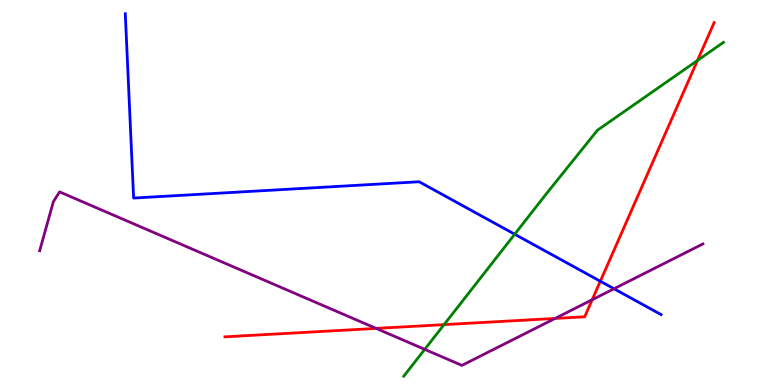[{'lines': ['blue', 'red'], 'intersections': [{'x': 7.75, 'y': 2.69}]}, {'lines': ['green', 'red'], 'intersections': [{'x': 5.73, 'y': 1.57}, {'x': 9.0, 'y': 8.43}]}, {'lines': ['purple', 'red'], 'intersections': [{'x': 4.85, 'y': 1.47}, {'x': 7.16, 'y': 1.73}, {'x': 7.64, 'y': 2.21}]}, {'lines': ['blue', 'green'], 'intersections': [{'x': 6.64, 'y': 3.92}]}, {'lines': ['blue', 'purple'], 'intersections': [{'x': 7.92, 'y': 2.5}]}, {'lines': ['green', 'purple'], 'intersections': [{'x': 5.48, 'y': 0.926}]}]